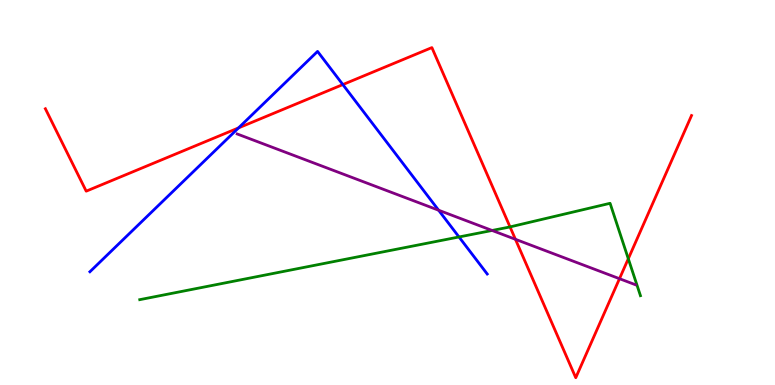[{'lines': ['blue', 'red'], 'intersections': [{'x': 3.08, 'y': 6.68}, {'x': 4.42, 'y': 7.8}]}, {'lines': ['green', 'red'], 'intersections': [{'x': 6.58, 'y': 4.11}, {'x': 8.11, 'y': 3.28}]}, {'lines': ['purple', 'red'], 'intersections': [{'x': 6.65, 'y': 3.78}, {'x': 7.99, 'y': 2.76}]}, {'lines': ['blue', 'green'], 'intersections': [{'x': 5.92, 'y': 3.85}]}, {'lines': ['blue', 'purple'], 'intersections': [{'x': 5.66, 'y': 4.54}]}, {'lines': ['green', 'purple'], 'intersections': [{'x': 6.35, 'y': 4.01}]}]